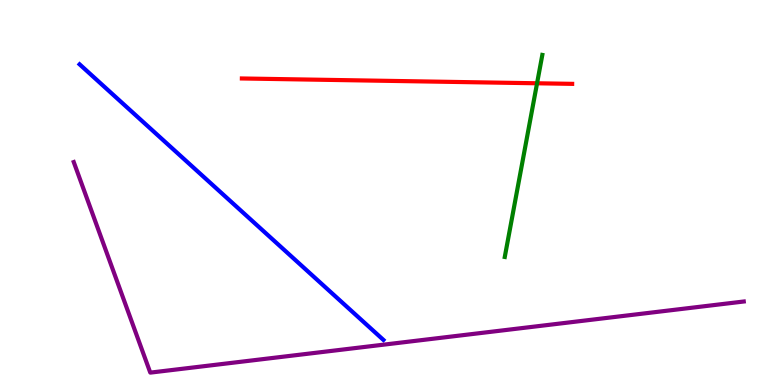[{'lines': ['blue', 'red'], 'intersections': []}, {'lines': ['green', 'red'], 'intersections': [{'x': 6.93, 'y': 7.84}]}, {'lines': ['purple', 'red'], 'intersections': []}, {'lines': ['blue', 'green'], 'intersections': []}, {'lines': ['blue', 'purple'], 'intersections': []}, {'lines': ['green', 'purple'], 'intersections': []}]